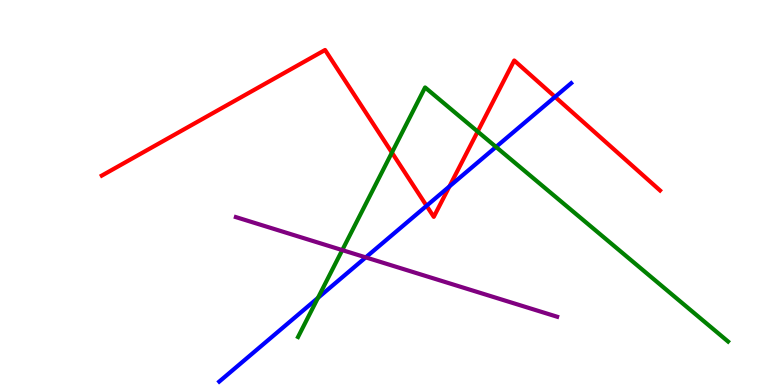[{'lines': ['blue', 'red'], 'intersections': [{'x': 5.5, 'y': 4.65}, {'x': 5.8, 'y': 5.16}, {'x': 7.16, 'y': 7.48}]}, {'lines': ['green', 'red'], 'intersections': [{'x': 5.06, 'y': 6.04}, {'x': 6.16, 'y': 6.58}]}, {'lines': ['purple', 'red'], 'intersections': []}, {'lines': ['blue', 'green'], 'intersections': [{'x': 4.1, 'y': 2.26}, {'x': 6.4, 'y': 6.18}]}, {'lines': ['blue', 'purple'], 'intersections': [{'x': 4.72, 'y': 3.31}]}, {'lines': ['green', 'purple'], 'intersections': [{'x': 4.42, 'y': 3.5}]}]